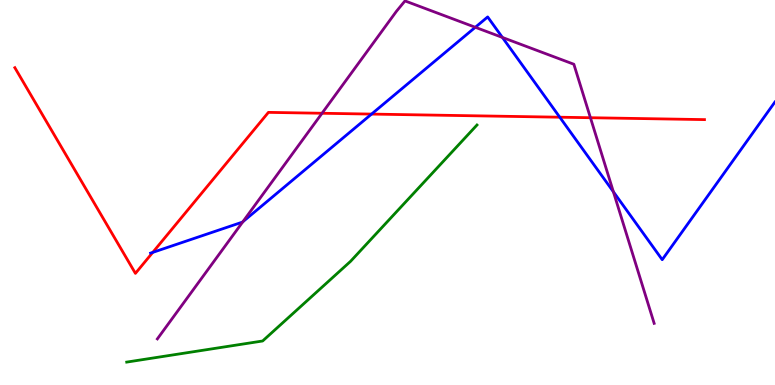[{'lines': ['blue', 'red'], 'intersections': [{'x': 1.97, 'y': 3.44}, {'x': 4.79, 'y': 7.04}, {'x': 7.22, 'y': 6.96}]}, {'lines': ['green', 'red'], 'intersections': []}, {'lines': ['purple', 'red'], 'intersections': [{'x': 4.16, 'y': 7.06}, {'x': 7.62, 'y': 6.94}]}, {'lines': ['blue', 'green'], 'intersections': []}, {'lines': ['blue', 'purple'], 'intersections': [{'x': 3.13, 'y': 4.24}, {'x': 6.13, 'y': 9.29}, {'x': 6.48, 'y': 9.03}, {'x': 7.91, 'y': 5.02}]}, {'lines': ['green', 'purple'], 'intersections': []}]